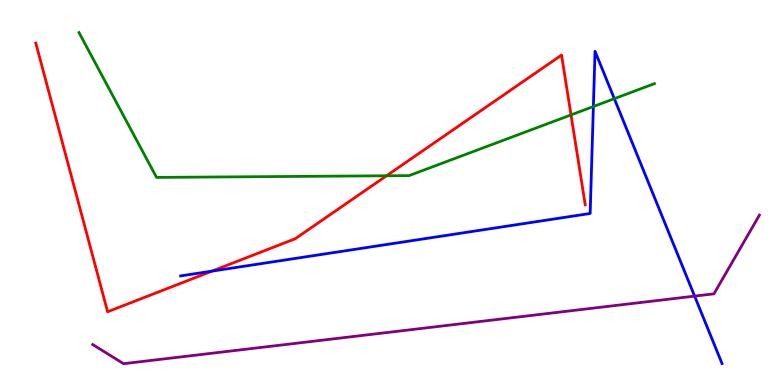[{'lines': ['blue', 'red'], 'intersections': [{'x': 2.74, 'y': 2.96}]}, {'lines': ['green', 'red'], 'intersections': [{'x': 4.99, 'y': 5.43}, {'x': 7.37, 'y': 7.02}]}, {'lines': ['purple', 'red'], 'intersections': []}, {'lines': ['blue', 'green'], 'intersections': [{'x': 7.66, 'y': 7.23}, {'x': 7.93, 'y': 7.44}]}, {'lines': ['blue', 'purple'], 'intersections': [{'x': 8.96, 'y': 2.31}]}, {'lines': ['green', 'purple'], 'intersections': []}]